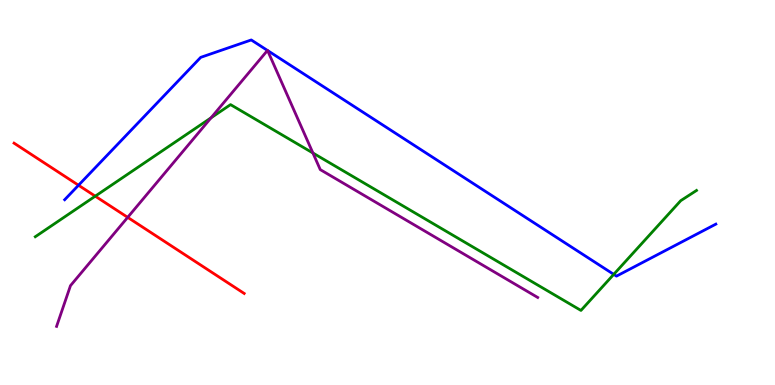[{'lines': ['blue', 'red'], 'intersections': [{'x': 1.01, 'y': 5.19}]}, {'lines': ['green', 'red'], 'intersections': [{'x': 1.23, 'y': 4.9}]}, {'lines': ['purple', 'red'], 'intersections': [{'x': 1.65, 'y': 4.35}]}, {'lines': ['blue', 'green'], 'intersections': [{'x': 7.92, 'y': 2.87}]}, {'lines': ['blue', 'purple'], 'intersections': [{'x': 3.45, 'y': 8.69}, {'x': 3.45, 'y': 8.69}]}, {'lines': ['green', 'purple'], 'intersections': [{'x': 2.72, 'y': 6.94}, {'x': 4.04, 'y': 6.03}]}]